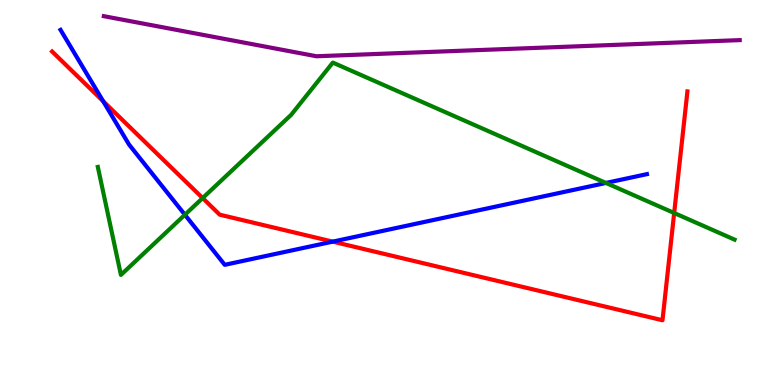[{'lines': ['blue', 'red'], 'intersections': [{'x': 1.33, 'y': 7.37}, {'x': 4.29, 'y': 3.72}]}, {'lines': ['green', 'red'], 'intersections': [{'x': 2.61, 'y': 4.86}, {'x': 8.7, 'y': 4.47}]}, {'lines': ['purple', 'red'], 'intersections': []}, {'lines': ['blue', 'green'], 'intersections': [{'x': 2.39, 'y': 4.42}, {'x': 7.82, 'y': 5.25}]}, {'lines': ['blue', 'purple'], 'intersections': []}, {'lines': ['green', 'purple'], 'intersections': []}]